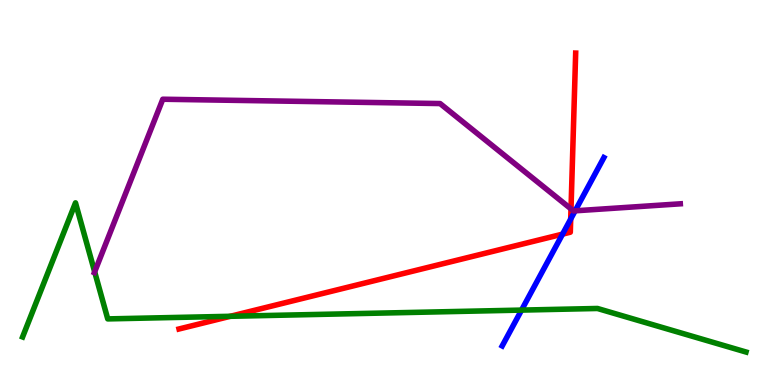[{'lines': ['blue', 'red'], 'intersections': [{'x': 7.26, 'y': 3.92}, {'x': 7.36, 'y': 4.31}]}, {'lines': ['green', 'red'], 'intersections': [{'x': 2.97, 'y': 1.78}]}, {'lines': ['purple', 'red'], 'intersections': [{'x': 7.37, 'y': 4.57}]}, {'lines': ['blue', 'green'], 'intersections': [{'x': 6.73, 'y': 1.95}]}, {'lines': ['blue', 'purple'], 'intersections': [{'x': 7.42, 'y': 4.52}]}, {'lines': ['green', 'purple'], 'intersections': [{'x': 1.22, 'y': 2.94}]}]